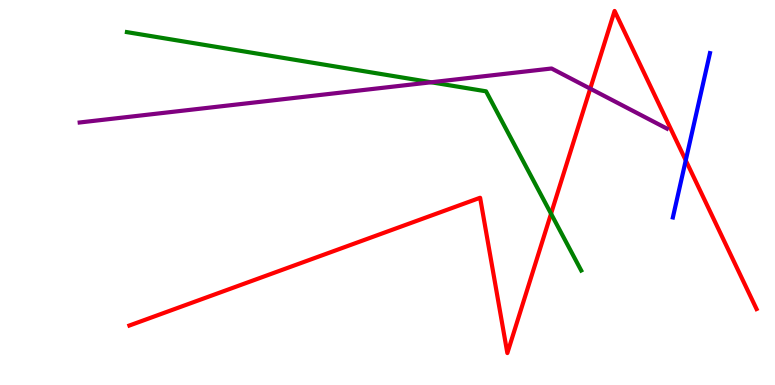[{'lines': ['blue', 'red'], 'intersections': [{'x': 8.85, 'y': 5.83}]}, {'lines': ['green', 'red'], 'intersections': [{'x': 7.11, 'y': 4.45}]}, {'lines': ['purple', 'red'], 'intersections': [{'x': 7.62, 'y': 7.7}]}, {'lines': ['blue', 'green'], 'intersections': []}, {'lines': ['blue', 'purple'], 'intersections': []}, {'lines': ['green', 'purple'], 'intersections': [{'x': 5.56, 'y': 7.86}]}]